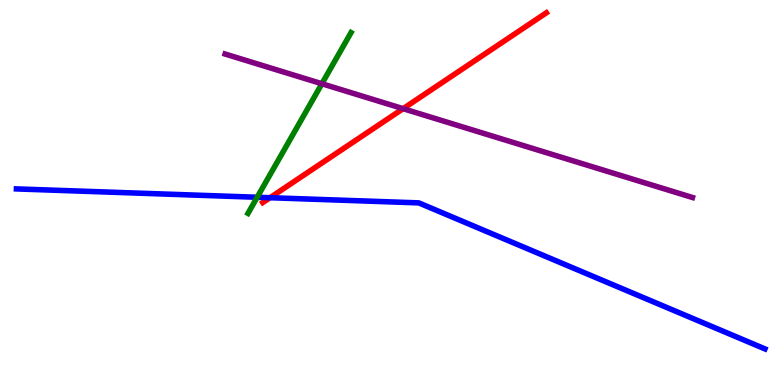[{'lines': ['blue', 'red'], 'intersections': [{'x': 3.48, 'y': 4.86}]}, {'lines': ['green', 'red'], 'intersections': []}, {'lines': ['purple', 'red'], 'intersections': [{'x': 5.2, 'y': 7.18}]}, {'lines': ['blue', 'green'], 'intersections': [{'x': 3.32, 'y': 4.88}]}, {'lines': ['blue', 'purple'], 'intersections': []}, {'lines': ['green', 'purple'], 'intersections': [{'x': 4.15, 'y': 7.82}]}]